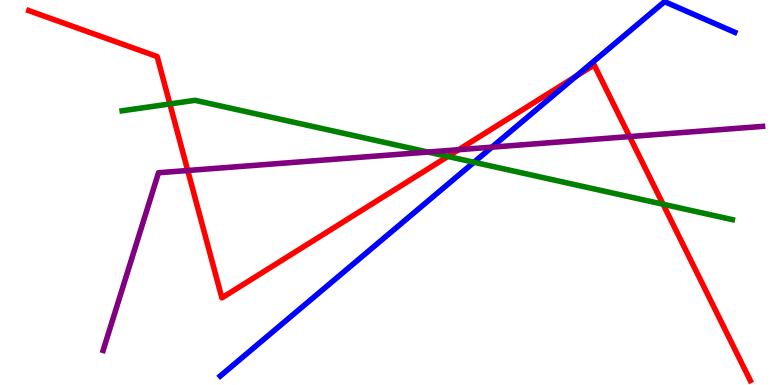[{'lines': ['blue', 'red'], 'intersections': [{'x': 7.43, 'y': 8.02}]}, {'lines': ['green', 'red'], 'intersections': [{'x': 2.19, 'y': 7.3}, {'x': 5.78, 'y': 5.94}, {'x': 8.56, 'y': 4.69}]}, {'lines': ['purple', 'red'], 'intersections': [{'x': 2.42, 'y': 5.57}, {'x': 5.92, 'y': 6.11}, {'x': 8.12, 'y': 6.45}]}, {'lines': ['blue', 'green'], 'intersections': [{'x': 6.12, 'y': 5.79}]}, {'lines': ['blue', 'purple'], 'intersections': [{'x': 6.35, 'y': 6.18}]}, {'lines': ['green', 'purple'], 'intersections': [{'x': 5.52, 'y': 6.05}]}]